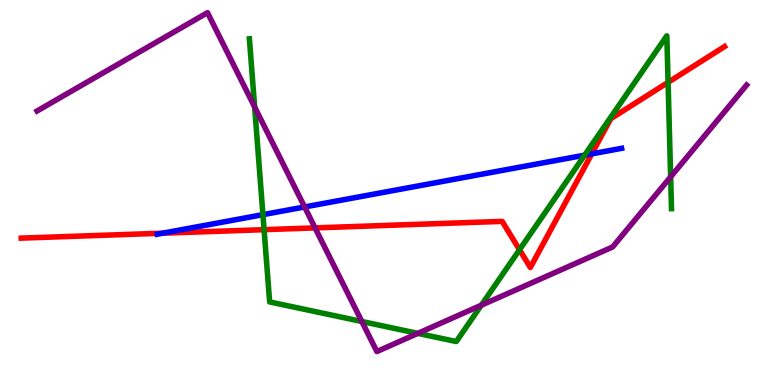[{'lines': ['blue', 'red'], 'intersections': [{'x': 2.1, 'y': 3.94}, {'x': 7.64, 'y': 6.0}]}, {'lines': ['green', 'red'], 'intersections': [{'x': 3.41, 'y': 4.03}, {'x': 6.7, 'y': 3.51}, {'x': 8.62, 'y': 7.86}]}, {'lines': ['purple', 'red'], 'intersections': [{'x': 4.07, 'y': 4.08}]}, {'lines': ['blue', 'green'], 'intersections': [{'x': 3.39, 'y': 4.42}, {'x': 7.54, 'y': 5.97}]}, {'lines': ['blue', 'purple'], 'intersections': [{'x': 3.93, 'y': 4.62}]}, {'lines': ['green', 'purple'], 'intersections': [{'x': 3.29, 'y': 7.22}, {'x': 4.67, 'y': 1.65}, {'x': 5.39, 'y': 1.34}, {'x': 6.21, 'y': 2.07}, {'x': 8.65, 'y': 5.41}]}]